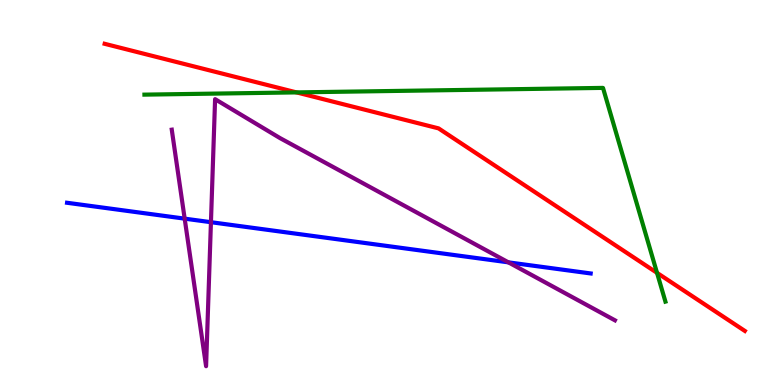[{'lines': ['blue', 'red'], 'intersections': []}, {'lines': ['green', 'red'], 'intersections': [{'x': 3.83, 'y': 7.6}, {'x': 8.48, 'y': 2.91}]}, {'lines': ['purple', 'red'], 'intersections': []}, {'lines': ['blue', 'green'], 'intersections': []}, {'lines': ['blue', 'purple'], 'intersections': [{'x': 2.38, 'y': 4.32}, {'x': 2.72, 'y': 4.23}, {'x': 6.56, 'y': 3.19}]}, {'lines': ['green', 'purple'], 'intersections': []}]